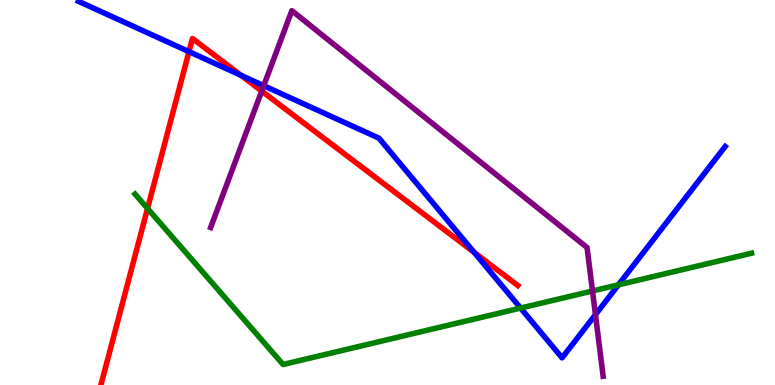[{'lines': ['blue', 'red'], 'intersections': [{'x': 2.44, 'y': 8.66}, {'x': 3.11, 'y': 8.04}, {'x': 6.12, 'y': 3.45}]}, {'lines': ['green', 'red'], 'intersections': [{'x': 1.9, 'y': 4.58}]}, {'lines': ['purple', 'red'], 'intersections': [{'x': 3.38, 'y': 7.63}]}, {'lines': ['blue', 'green'], 'intersections': [{'x': 6.72, 'y': 2.0}, {'x': 7.98, 'y': 2.6}]}, {'lines': ['blue', 'purple'], 'intersections': [{'x': 3.4, 'y': 7.77}, {'x': 7.68, 'y': 1.83}]}, {'lines': ['green', 'purple'], 'intersections': [{'x': 7.65, 'y': 2.44}]}]